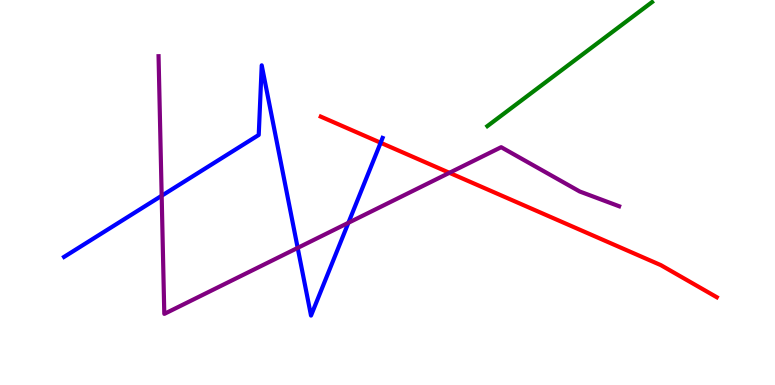[{'lines': ['blue', 'red'], 'intersections': [{'x': 4.91, 'y': 6.29}]}, {'lines': ['green', 'red'], 'intersections': []}, {'lines': ['purple', 'red'], 'intersections': [{'x': 5.8, 'y': 5.51}]}, {'lines': ['blue', 'green'], 'intersections': []}, {'lines': ['blue', 'purple'], 'intersections': [{'x': 2.09, 'y': 4.92}, {'x': 3.84, 'y': 3.56}, {'x': 4.5, 'y': 4.21}]}, {'lines': ['green', 'purple'], 'intersections': []}]